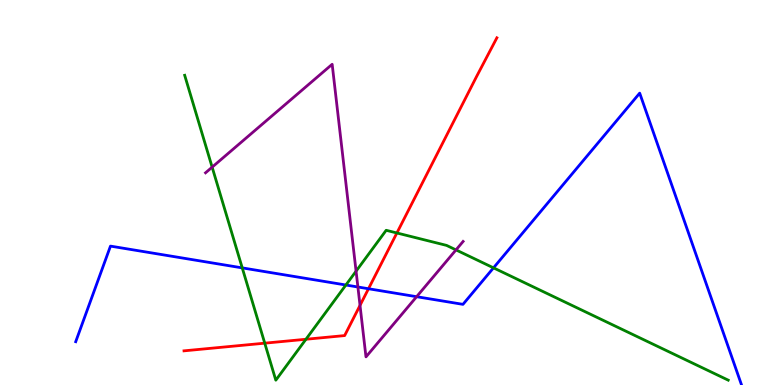[{'lines': ['blue', 'red'], 'intersections': [{'x': 4.75, 'y': 2.5}]}, {'lines': ['green', 'red'], 'intersections': [{'x': 3.42, 'y': 1.09}, {'x': 3.95, 'y': 1.19}, {'x': 5.12, 'y': 3.95}]}, {'lines': ['purple', 'red'], 'intersections': [{'x': 4.65, 'y': 2.07}]}, {'lines': ['blue', 'green'], 'intersections': [{'x': 3.13, 'y': 3.04}, {'x': 4.46, 'y': 2.6}, {'x': 6.37, 'y': 3.04}]}, {'lines': ['blue', 'purple'], 'intersections': [{'x': 4.62, 'y': 2.55}, {'x': 5.38, 'y': 2.29}]}, {'lines': ['green', 'purple'], 'intersections': [{'x': 2.74, 'y': 5.66}, {'x': 4.59, 'y': 2.96}, {'x': 5.88, 'y': 3.51}]}]